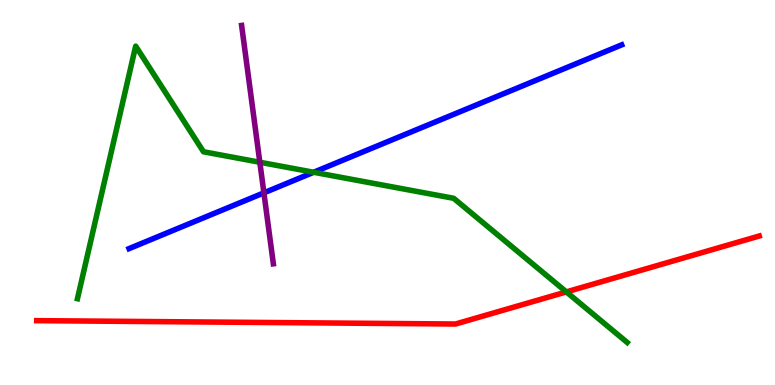[{'lines': ['blue', 'red'], 'intersections': []}, {'lines': ['green', 'red'], 'intersections': [{'x': 7.31, 'y': 2.42}]}, {'lines': ['purple', 'red'], 'intersections': []}, {'lines': ['blue', 'green'], 'intersections': [{'x': 4.05, 'y': 5.53}]}, {'lines': ['blue', 'purple'], 'intersections': [{'x': 3.41, 'y': 4.99}]}, {'lines': ['green', 'purple'], 'intersections': [{'x': 3.35, 'y': 5.79}]}]